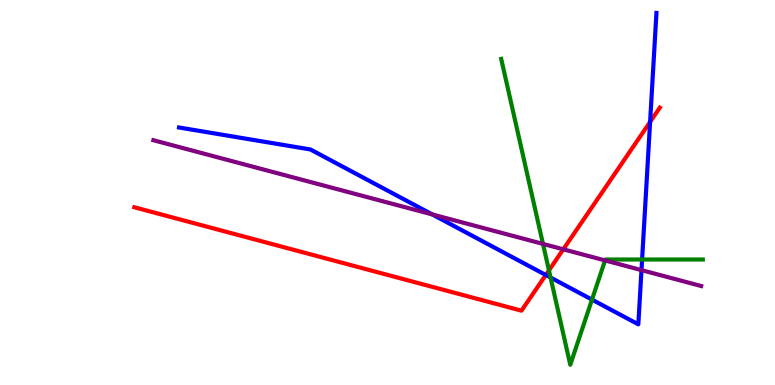[{'lines': ['blue', 'red'], 'intersections': [{'x': 7.04, 'y': 2.86}, {'x': 8.39, 'y': 6.83}]}, {'lines': ['green', 'red'], 'intersections': [{'x': 7.08, 'y': 2.98}]}, {'lines': ['purple', 'red'], 'intersections': [{'x': 7.27, 'y': 3.52}]}, {'lines': ['blue', 'green'], 'intersections': [{'x': 7.1, 'y': 2.79}, {'x': 7.64, 'y': 2.22}, {'x': 8.29, 'y': 3.26}]}, {'lines': ['blue', 'purple'], 'intersections': [{'x': 5.58, 'y': 4.43}, {'x': 8.28, 'y': 2.98}]}, {'lines': ['green', 'purple'], 'intersections': [{'x': 7.01, 'y': 3.66}, {'x': 7.81, 'y': 3.24}]}]